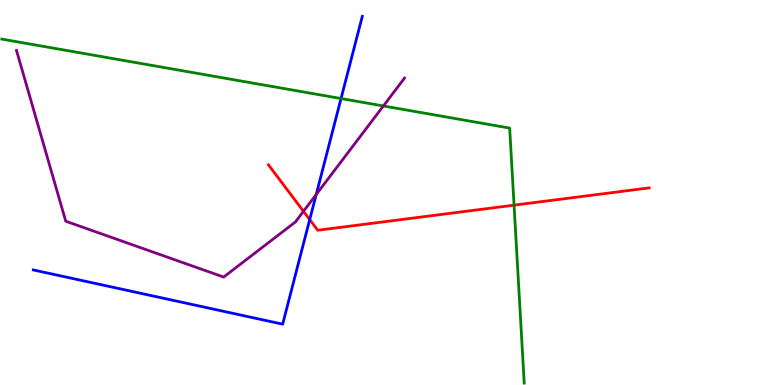[{'lines': ['blue', 'red'], 'intersections': [{'x': 4.0, 'y': 4.3}]}, {'lines': ['green', 'red'], 'intersections': [{'x': 6.63, 'y': 4.67}]}, {'lines': ['purple', 'red'], 'intersections': [{'x': 3.92, 'y': 4.51}]}, {'lines': ['blue', 'green'], 'intersections': [{'x': 4.4, 'y': 7.44}]}, {'lines': ['blue', 'purple'], 'intersections': [{'x': 4.08, 'y': 4.95}]}, {'lines': ['green', 'purple'], 'intersections': [{'x': 4.95, 'y': 7.25}]}]